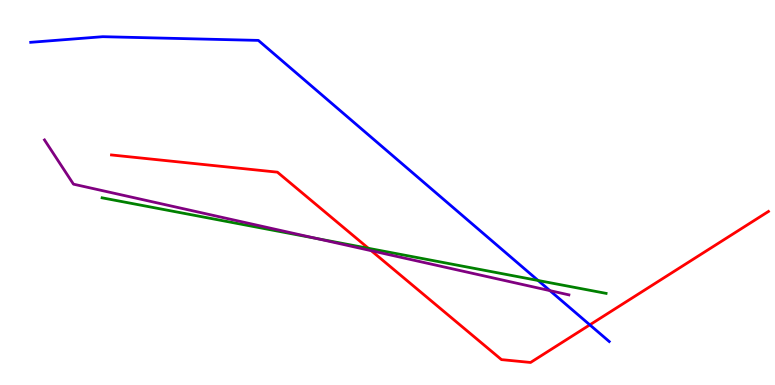[{'lines': ['blue', 'red'], 'intersections': [{'x': 7.61, 'y': 1.56}]}, {'lines': ['green', 'red'], 'intersections': [{'x': 4.75, 'y': 3.55}]}, {'lines': ['purple', 'red'], 'intersections': [{'x': 4.79, 'y': 3.49}]}, {'lines': ['blue', 'green'], 'intersections': [{'x': 6.94, 'y': 2.71}]}, {'lines': ['blue', 'purple'], 'intersections': [{'x': 7.1, 'y': 2.45}]}, {'lines': ['green', 'purple'], 'intersections': [{'x': 4.08, 'y': 3.81}]}]